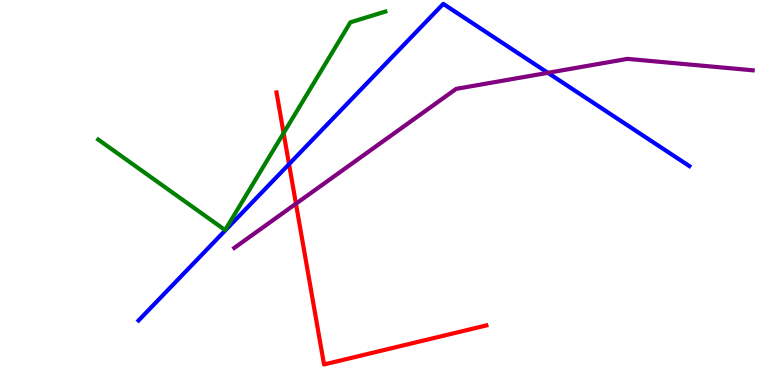[{'lines': ['blue', 'red'], 'intersections': [{'x': 3.73, 'y': 5.74}]}, {'lines': ['green', 'red'], 'intersections': [{'x': 3.66, 'y': 6.54}]}, {'lines': ['purple', 'red'], 'intersections': [{'x': 3.82, 'y': 4.71}]}, {'lines': ['blue', 'green'], 'intersections': []}, {'lines': ['blue', 'purple'], 'intersections': [{'x': 7.07, 'y': 8.11}]}, {'lines': ['green', 'purple'], 'intersections': []}]